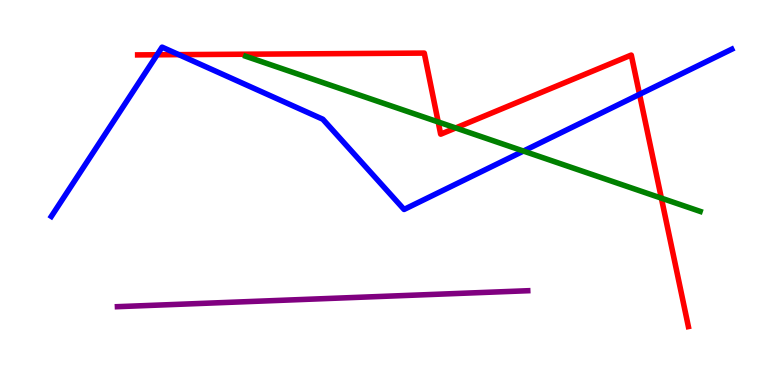[{'lines': ['blue', 'red'], 'intersections': [{'x': 2.03, 'y': 8.58}, {'x': 2.31, 'y': 8.58}, {'x': 8.25, 'y': 7.55}]}, {'lines': ['green', 'red'], 'intersections': [{'x': 5.65, 'y': 6.83}, {'x': 5.88, 'y': 6.68}, {'x': 8.53, 'y': 4.85}]}, {'lines': ['purple', 'red'], 'intersections': []}, {'lines': ['blue', 'green'], 'intersections': [{'x': 6.75, 'y': 6.08}]}, {'lines': ['blue', 'purple'], 'intersections': []}, {'lines': ['green', 'purple'], 'intersections': []}]